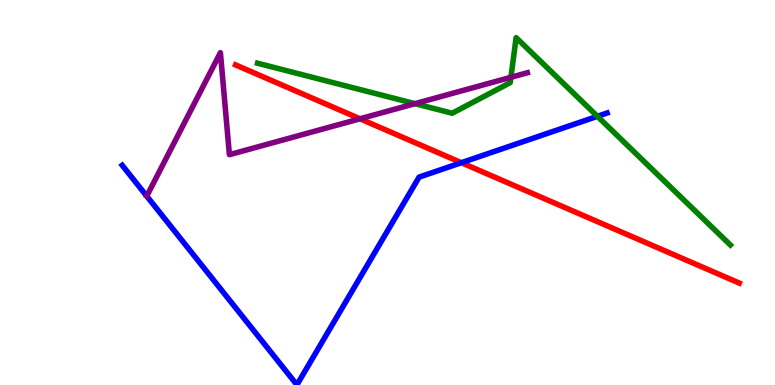[{'lines': ['blue', 'red'], 'intersections': [{'x': 5.95, 'y': 5.77}]}, {'lines': ['green', 'red'], 'intersections': []}, {'lines': ['purple', 'red'], 'intersections': [{'x': 4.64, 'y': 6.91}]}, {'lines': ['blue', 'green'], 'intersections': [{'x': 7.71, 'y': 6.98}]}, {'lines': ['blue', 'purple'], 'intersections': []}, {'lines': ['green', 'purple'], 'intersections': [{'x': 5.35, 'y': 7.31}, {'x': 6.59, 'y': 7.99}]}]